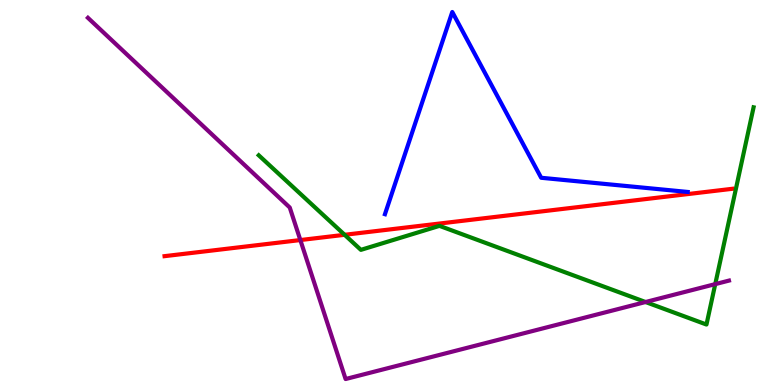[{'lines': ['blue', 'red'], 'intersections': []}, {'lines': ['green', 'red'], 'intersections': [{'x': 4.45, 'y': 3.9}]}, {'lines': ['purple', 'red'], 'intersections': [{'x': 3.88, 'y': 3.76}]}, {'lines': ['blue', 'green'], 'intersections': []}, {'lines': ['blue', 'purple'], 'intersections': []}, {'lines': ['green', 'purple'], 'intersections': [{'x': 8.33, 'y': 2.16}, {'x': 9.23, 'y': 2.62}]}]